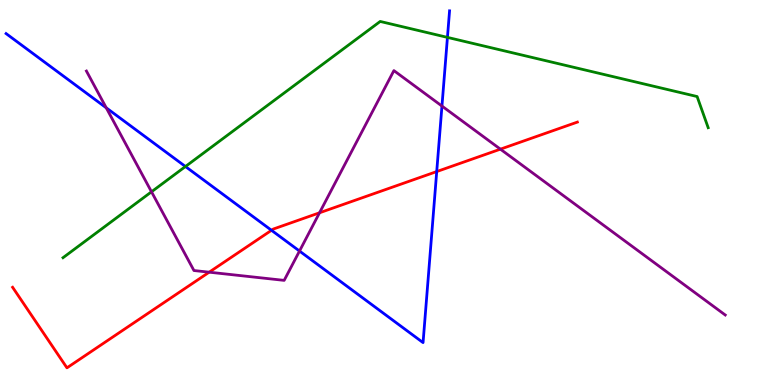[{'lines': ['blue', 'red'], 'intersections': [{'x': 3.5, 'y': 4.02}, {'x': 5.64, 'y': 5.54}]}, {'lines': ['green', 'red'], 'intersections': []}, {'lines': ['purple', 'red'], 'intersections': [{'x': 2.7, 'y': 2.93}, {'x': 4.12, 'y': 4.47}, {'x': 6.46, 'y': 6.13}]}, {'lines': ['blue', 'green'], 'intersections': [{'x': 2.39, 'y': 5.67}, {'x': 5.77, 'y': 9.03}]}, {'lines': ['blue', 'purple'], 'intersections': [{'x': 1.37, 'y': 7.2}, {'x': 3.86, 'y': 3.48}, {'x': 5.7, 'y': 7.25}]}, {'lines': ['green', 'purple'], 'intersections': [{'x': 1.95, 'y': 5.02}]}]